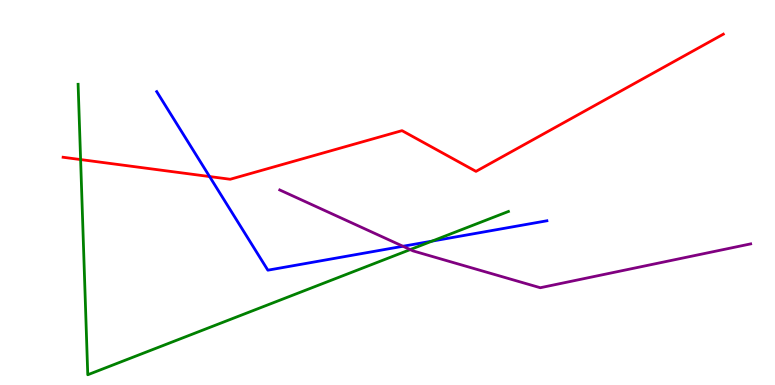[{'lines': ['blue', 'red'], 'intersections': [{'x': 2.7, 'y': 5.41}]}, {'lines': ['green', 'red'], 'intersections': [{'x': 1.04, 'y': 5.86}]}, {'lines': ['purple', 'red'], 'intersections': []}, {'lines': ['blue', 'green'], 'intersections': [{'x': 5.57, 'y': 3.74}]}, {'lines': ['blue', 'purple'], 'intersections': [{'x': 5.2, 'y': 3.6}]}, {'lines': ['green', 'purple'], 'intersections': [{'x': 5.29, 'y': 3.52}]}]